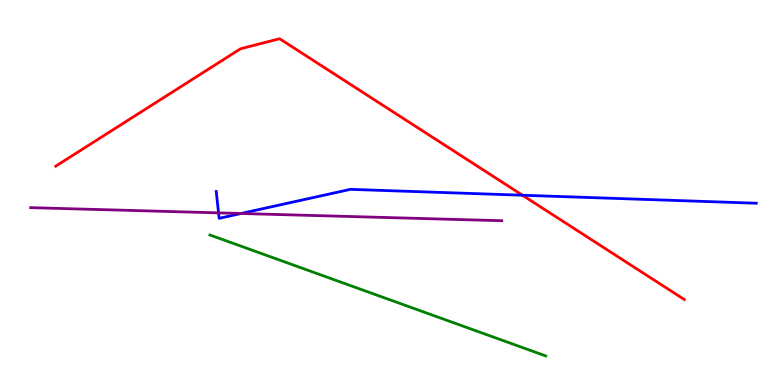[{'lines': ['blue', 'red'], 'intersections': [{'x': 6.74, 'y': 4.93}]}, {'lines': ['green', 'red'], 'intersections': []}, {'lines': ['purple', 'red'], 'intersections': []}, {'lines': ['blue', 'green'], 'intersections': []}, {'lines': ['blue', 'purple'], 'intersections': [{'x': 2.82, 'y': 4.47}, {'x': 3.11, 'y': 4.45}]}, {'lines': ['green', 'purple'], 'intersections': []}]